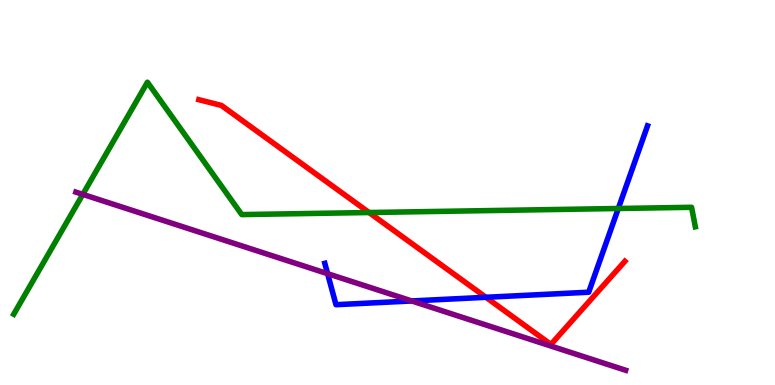[{'lines': ['blue', 'red'], 'intersections': [{'x': 6.27, 'y': 2.28}]}, {'lines': ['green', 'red'], 'intersections': [{'x': 4.76, 'y': 4.48}]}, {'lines': ['purple', 'red'], 'intersections': []}, {'lines': ['blue', 'green'], 'intersections': [{'x': 7.98, 'y': 4.58}]}, {'lines': ['blue', 'purple'], 'intersections': [{'x': 4.23, 'y': 2.89}, {'x': 5.31, 'y': 2.18}]}, {'lines': ['green', 'purple'], 'intersections': [{'x': 1.07, 'y': 4.95}]}]